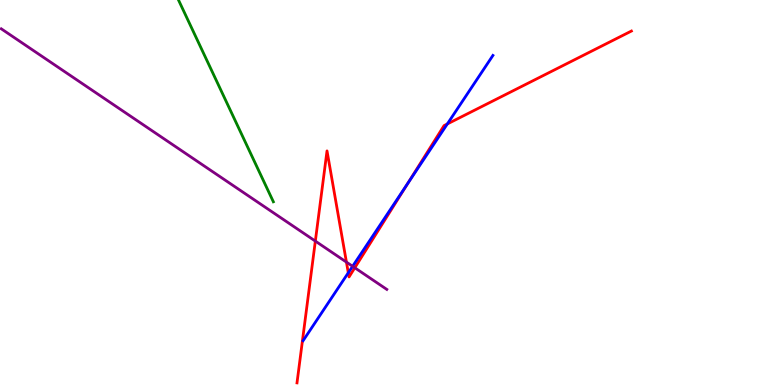[{'lines': ['blue', 'red'], 'intersections': [{'x': 4.49, 'y': 2.91}, {'x': 5.26, 'y': 5.24}, {'x': 5.77, 'y': 6.78}]}, {'lines': ['green', 'red'], 'intersections': []}, {'lines': ['purple', 'red'], 'intersections': [{'x': 4.07, 'y': 3.74}, {'x': 4.47, 'y': 3.19}, {'x': 4.58, 'y': 3.04}]}, {'lines': ['blue', 'green'], 'intersections': []}, {'lines': ['blue', 'purple'], 'intersections': [{'x': 4.55, 'y': 3.08}]}, {'lines': ['green', 'purple'], 'intersections': []}]